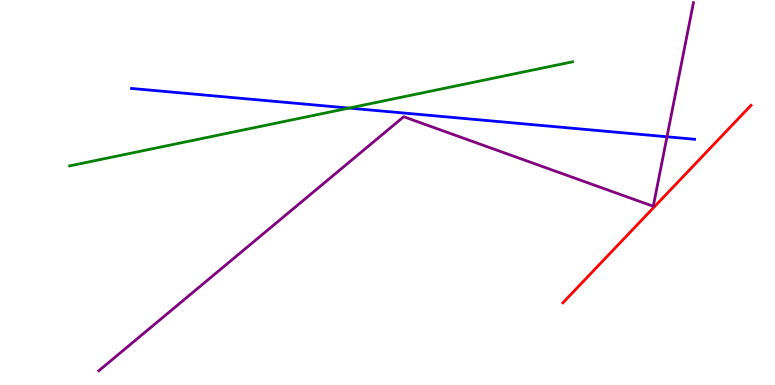[{'lines': ['blue', 'red'], 'intersections': []}, {'lines': ['green', 'red'], 'intersections': []}, {'lines': ['purple', 'red'], 'intersections': []}, {'lines': ['blue', 'green'], 'intersections': [{'x': 4.5, 'y': 7.19}]}, {'lines': ['blue', 'purple'], 'intersections': [{'x': 8.61, 'y': 6.45}]}, {'lines': ['green', 'purple'], 'intersections': []}]